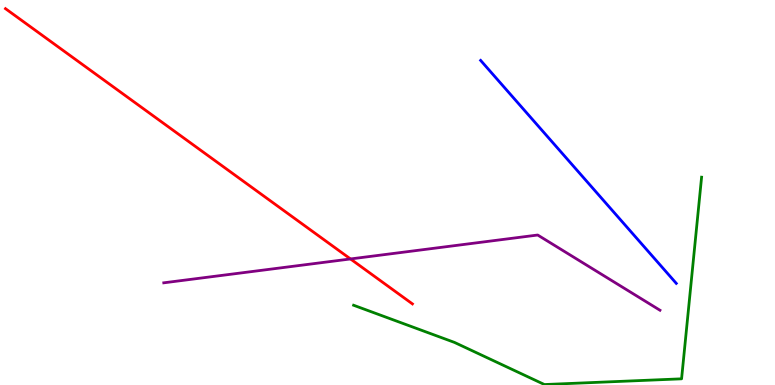[{'lines': ['blue', 'red'], 'intersections': []}, {'lines': ['green', 'red'], 'intersections': []}, {'lines': ['purple', 'red'], 'intersections': [{'x': 4.52, 'y': 3.27}]}, {'lines': ['blue', 'green'], 'intersections': []}, {'lines': ['blue', 'purple'], 'intersections': []}, {'lines': ['green', 'purple'], 'intersections': []}]